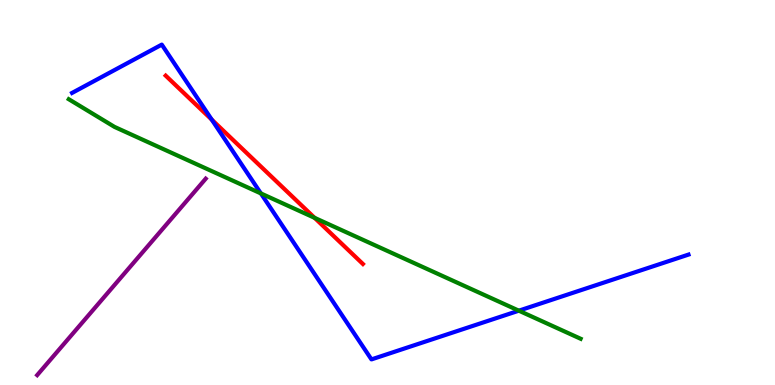[{'lines': ['blue', 'red'], 'intersections': [{'x': 2.73, 'y': 6.89}]}, {'lines': ['green', 'red'], 'intersections': [{'x': 4.06, 'y': 4.34}]}, {'lines': ['purple', 'red'], 'intersections': []}, {'lines': ['blue', 'green'], 'intersections': [{'x': 3.37, 'y': 4.98}, {'x': 6.69, 'y': 1.93}]}, {'lines': ['blue', 'purple'], 'intersections': []}, {'lines': ['green', 'purple'], 'intersections': []}]